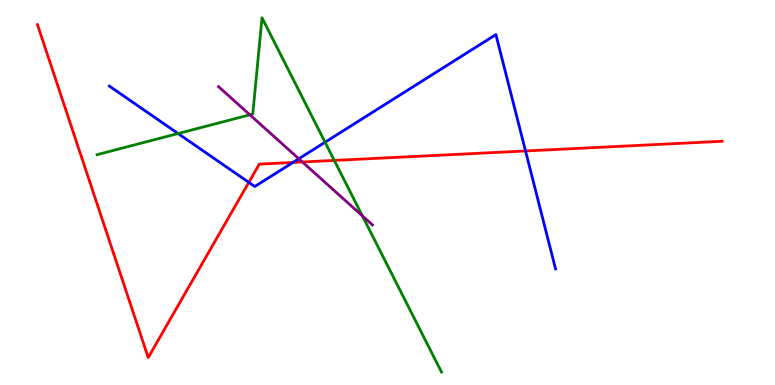[{'lines': ['blue', 'red'], 'intersections': [{'x': 3.21, 'y': 5.26}, {'x': 3.78, 'y': 5.78}, {'x': 6.78, 'y': 6.08}]}, {'lines': ['green', 'red'], 'intersections': [{'x': 4.31, 'y': 5.83}]}, {'lines': ['purple', 'red'], 'intersections': [{'x': 3.9, 'y': 5.79}]}, {'lines': ['blue', 'green'], 'intersections': [{'x': 2.3, 'y': 6.53}, {'x': 4.19, 'y': 6.31}]}, {'lines': ['blue', 'purple'], 'intersections': [{'x': 3.86, 'y': 5.88}]}, {'lines': ['green', 'purple'], 'intersections': [{'x': 3.22, 'y': 7.02}, {'x': 4.68, 'y': 4.39}]}]